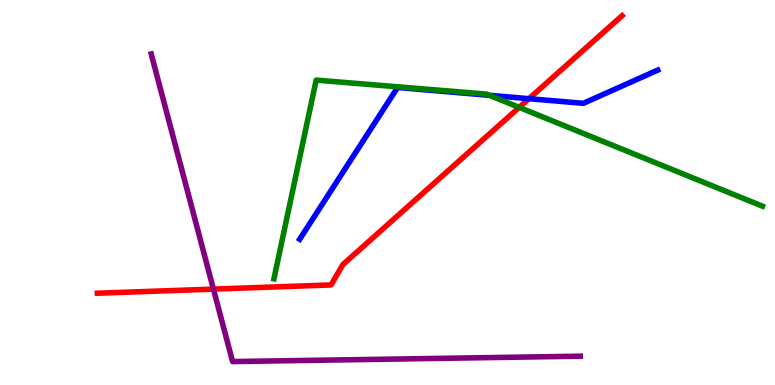[{'lines': ['blue', 'red'], 'intersections': [{'x': 6.83, 'y': 7.44}]}, {'lines': ['green', 'red'], 'intersections': [{'x': 6.7, 'y': 7.21}]}, {'lines': ['purple', 'red'], 'intersections': [{'x': 2.75, 'y': 2.49}]}, {'lines': ['blue', 'green'], 'intersections': [{'x': 6.32, 'y': 7.52}]}, {'lines': ['blue', 'purple'], 'intersections': []}, {'lines': ['green', 'purple'], 'intersections': []}]